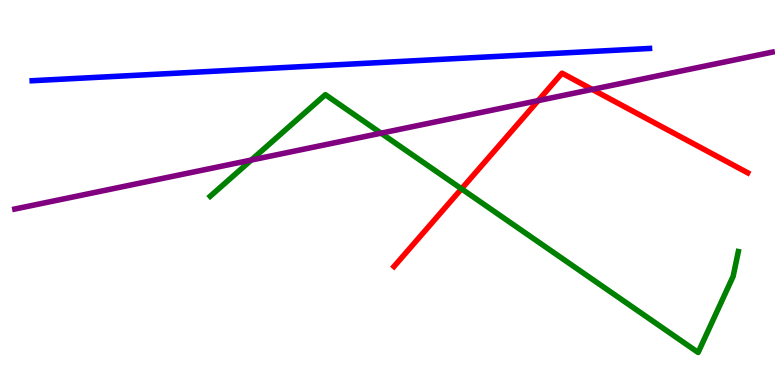[{'lines': ['blue', 'red'], 'intersections': []}, {'lines': ['green', 'red'], 'intersections': [{'x': 5.95, 'y': 5.1}]}, {'lines': ['purple', 'red'], 'intersections': [{'x': 6.94, 'y': 7.39}, {'x': 7.64, 'y': 7.68}]}, {'lines': ['blue', 'green'], 'intersections': []}, {'lines': ['blue', 'purple'], 'intersections': []}, {'lines': ['green', 'purple'], 'intersections': [{'x': 3.24, 'y': 5.84}, {'x': 4.92, 'y': 6.54}]}]